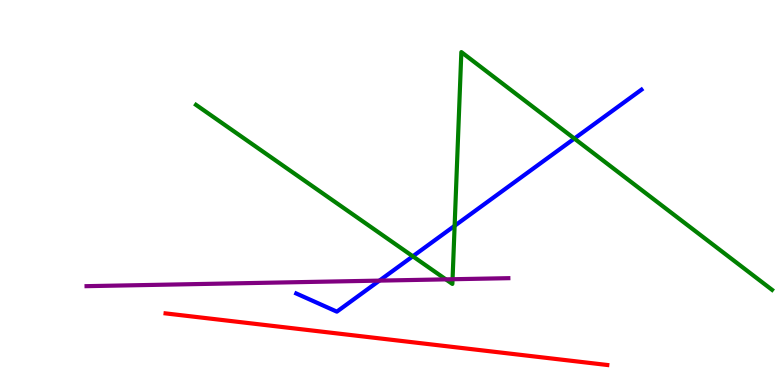[{'lines': ['blue', 'red'], 'intersections': []}, {'lines': ['green', 'red'], 'intersections': []}, {'lines': ['purple', 'red'], 'intersections': []}, {'lines': ['blue', 'green'], 'intersections': [{'x': 5.33, 'y': 3.34}, {'x': 5.87, 'y': 4.13}, {'x': 7.41, 'y': 6.4}]}, {'lines': ['blue', 'purple'], 'intersections': [{'x': 4.9, 'y': 2.71}]}, {'lines': ['green', 'purple'], 'intersections': [{'x': 5.75, 'y': 2.74}, {'x': 5.84, 'y': 2.75}]}]